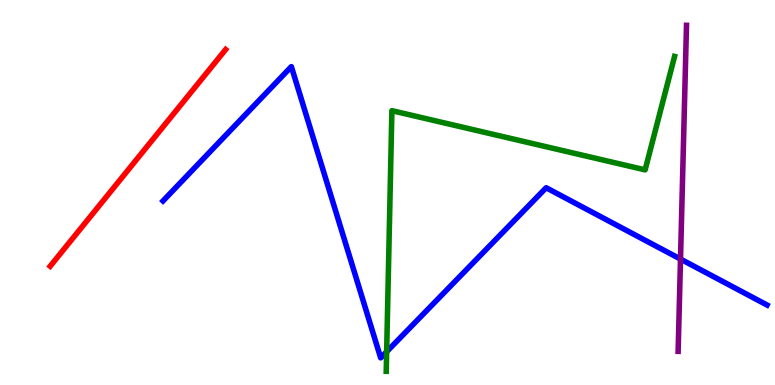[{'lines': ['blue', 'red'], 'intersections': []}, {'lines': ['green', 'red'], 'intersections': []}, {'lines': ['purple', 'red'], 'intersections': []}, {'lines': ['blue', 'green'], 'intersections': [{'x': 4.99, 'y': 0.864}]}, {'lines': ['blue', 'purple'], 'intersections': [{'x': 8.78, 'y': 3.27}]}, {'lines': ['green', 'purple'], 'intersections': []}]